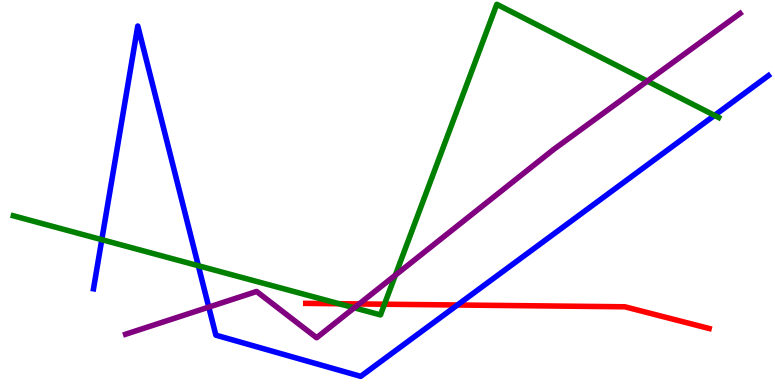[{'lines': ['blue', 'red'], 'intersections': [{'x': 5.9, 'y': 2.08}]}, {'lines': ['green', 'red'], 'intersections': [{'x': 4.38, 'y': 2.11}, {'x': 4.96, 'y': 2.1}]}, {'lines': ['purple', 'red'], 'intersections': [{'x': 4.63, 'y': 2.11}]}, {'lines': ['blue', 'green'], 'intersections': [{'x': 1.31, 'y': 3.77}, {'x': 2.56, 'y': 3.1}, {'x': 9.22, 'y': 7.0}]}, {'lines': ['blue', 'purple'], 'intersections': [{'x': 2.69, 'y': 2.02}]}, {'lines': ['green', 'purple'], 'intersections': [{'x': 4.57, 'y': 2.0}, {'x': 5.1, 'y': 2.85}, {'x': 8.35, 'y': 7.89}]}]